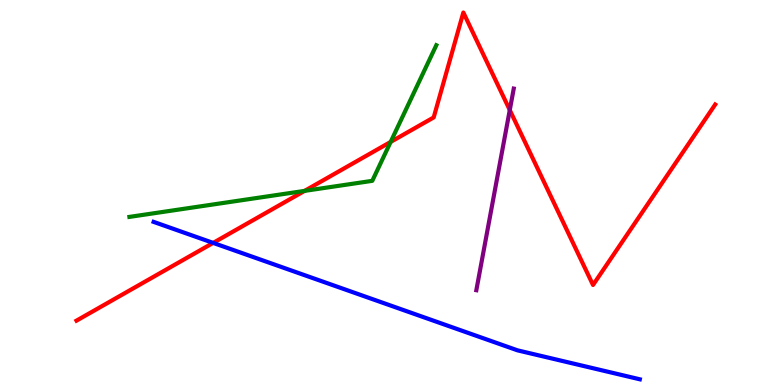[{'lines': ['blue', 'red'], 'intersections': [{'x': 2.75, 'y': 3.69}]}, {'lines': ['green', 'red'], 'intersections': [{'x': 3.93, 'y': 5.04}, {'x': 5.04, 'y': 6.31}]}, {'lines': ['purple', 'red'], 'intersections': [{'x': 6.58, 'y': 7.14}]}, {'lines': ['blue', 'green'], 'intersections': []}, {'lines': ['blue', 'purple'], 'intersections': []}, {'lines': ['green', 'purple'], 'intersections': []}]